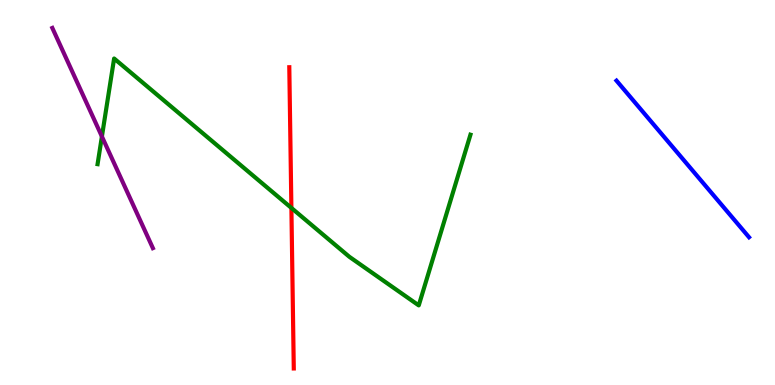[{'lines': ['blue', 'red'], 'intersections': []}, {'lines': ['green', 'red'], 'intersections': [{'x': 3.76, 'y': 4.6}]}, {'lines': ['purple', 'red'], 'intersections': []}, {'lines': ['blue', 'green'], 'intersections': []}, {'lines': ['blue', 'purple'], 'intersections': []}, {'lines': ['green', 'purple'], 'intersections': [{'x': 1.31, 'y': 6.45}]}]